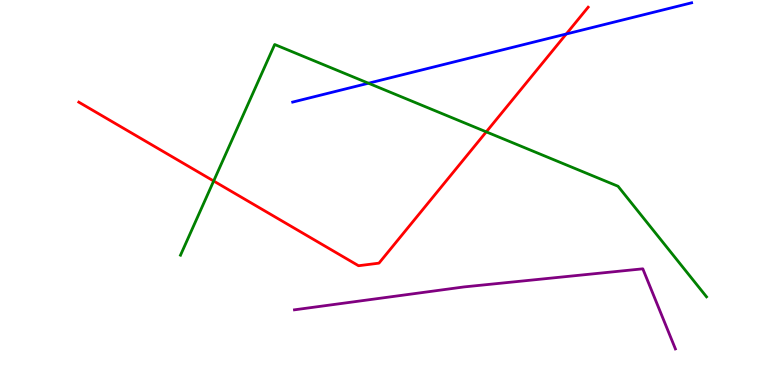[{'lines': ['blue', 'red'], 'intersections': [{'x': 7.31, 'y': 9.12}]}, {'lines': ['green', 'red'], 'intersections': [{'x': 2.76, 'y': 5.3}, {'x': 6.27, 'y': 6.58}]}, {'lines': ['purple', 'red'], 'intersections': []}, {'lines': ['blue', 'green'], 'intersections': [{'x': 4.75, 'y': 7.84}]}, {'lines': ['blue', 'purple'], 'intersections': []}, {'lines': ['green', 'purple'], 'intersections': []}]